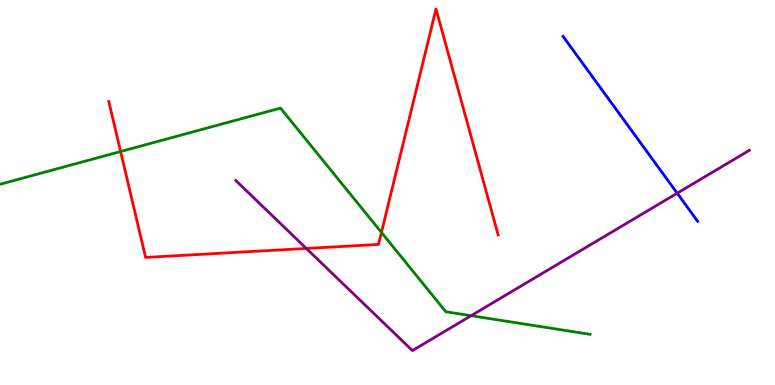[{'lines': ['blue', 'red'], 'intersections': []}, {'lines': ['green', 'red'], 'intersections': [{'x': 1.56, 'y': 6.06}, {'x': 4.92, 'y': 3.96}]}, {'lines': ['purple', 'red'], 'intersections': [{'x': 3.95, 'y': 3.55}]}, {'lines': ['blue', 'green'], 'intersections': []}, {'lines': ['blue', 'purple'], 'intersections': [{'x': 8.74, 'y': 4.98}]}, {'lines': ['green', 'purple'], 'intersections': [{'x': 6.08, 'y': 1.8}]}]